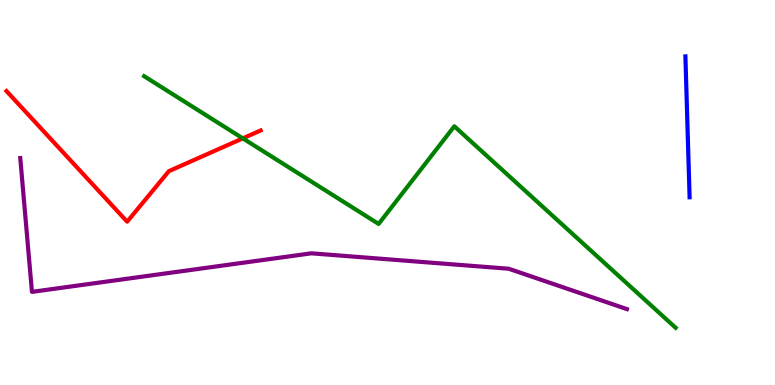[{'lines': ['blue', 'red'], 'intersections': []}, {'lines': ['green', 'red'], 'intersections': [{'x': 3.13, 'y': 6.41}]}, {'lines': ['purple', 'red'], 'intersections': []}, {'lines': ['blue', 'green'], 'intersections': []}, {'lines': ['blue', 'purple'], 'intersections': []}, {'lines': ['green', 'purple'], 'intersections': []}]